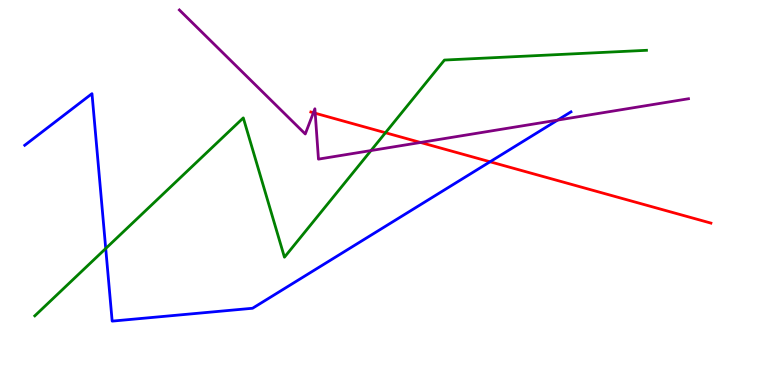[{'lines': ['blue', 'red'], 'intersections': [{'x': 6.32, 'y': 5.8}]}, {'lines': ['green', 'red'], 'intersections': [{'x': 4.97, 'y': 6.55}]}, {'lines': ['purple', 'red'], 'intersections': [{'x': 4.04, 'y': 7.07}, {'x': 4.07, 'y': 7.06}, {'x': 5.43, 'y': 6.3}]}, {'lines': ['blue', 'green'], 'intersections': [{'x': 1.36, 'y': 3.55}]}, {'lines': ['blue', 'purple'], 'intersections': [{'x': 7.19, 'y': 6.88}]}, {'lines': ['green', 'purple'], 'intersections': [{'x': 4.79, 'y': 6.09}]}]